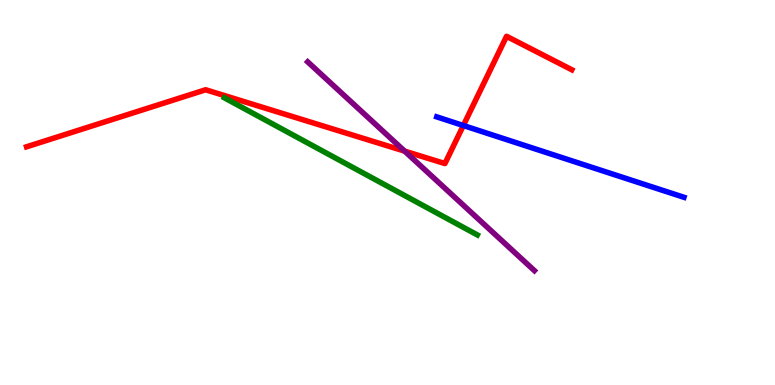[{'lines': ['blue', 'red'], 'intersections': [{'x': 5.98, 'y': 6.74}]}, {'lines': ['green', 'red'], 'intersections': []}, {'lines': ['purple', 'red'], 'intersections': [{'x': 5.22, 'y': 6.07}]}, {'lines': ['blue', 'green'], 'intersections': []}, {'lines': ['blue', 'purple'], 'intersections': []}, {'lines': ['green', 'purple'], 'intersections': []}]